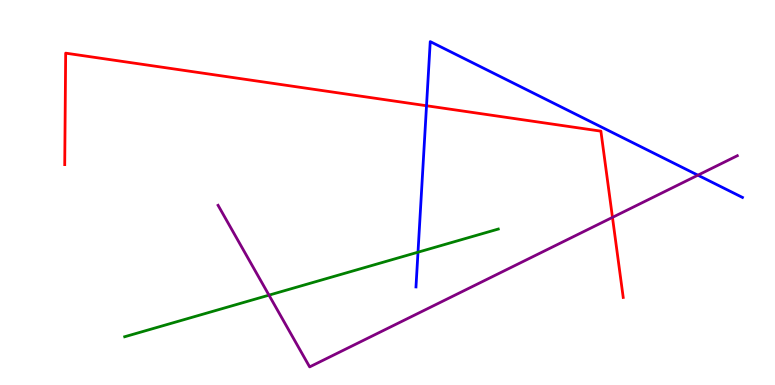[{'lines': ['blue', 'red'], 'intersections': [{'x': 5.5, 'y': 7.25}]}, {'lines': ['green', 'red'], 'intersections': []}, {'lines': ['purple', 'red'], 'intersections': [{'x': 7.9, 'y': 4.35}]}, {'lines': ['blue', 'green'], 'intersections': [{'x': 5.39, 'y': 3.45}]}, {'lines': ['blue', 'purple'], 'intersections': [{'x': 9.01, 'y': 5.45}]}, {'lines': ['green', 'purple'], 'intersections': [{'x': 3.47, 'y': 2.33}]}]